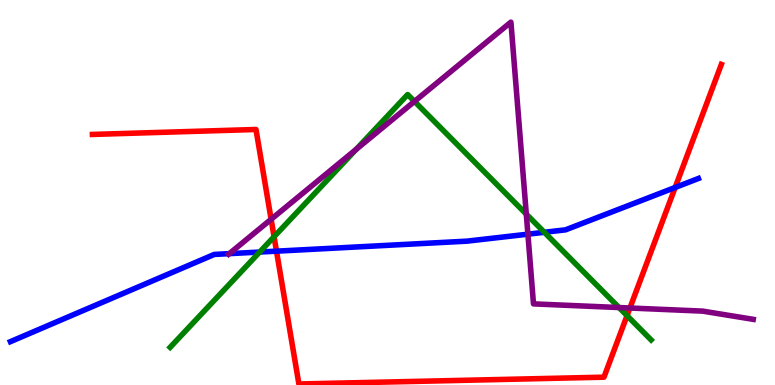[{'lines': ['blue', 'red'], 'intersections': [{'x': 3.57, 'y': 3.48}, {'x': 8.71, 'y': 5.13}]}, {'lines': ['green', 'red'], 'intersections': [{'x': 3.54, 'y': 3.85}, {'x': 8.09, 'y': 1.8}]}, {'lines': ['purple', 'red'], 'intersections': [{'x': 3.5, 'y': 4.3}, {'x': 8.13, 'y': 2.0}]}, {'lines': ['blue', 'green'], 'intersections': [{'x': 3.35, 'y': 3.45}, {'x': 7.02, 'y': 3.97}]}, {'lines': ['blue', 'purple'], 'intersections': [{'x': 2.96, 'y': 3.41}, {'x': 6.81, 'y': 3.92}]}, {'lines': ['green', 'purple'], 'intersections': [{'x': 4.59, 'y': 6.12}, {'x': 5.35, 'y': 7.37}, {'x': 6.79, 'y': 4.44}, {'x': 7.99, 'y': 2.01}]}]